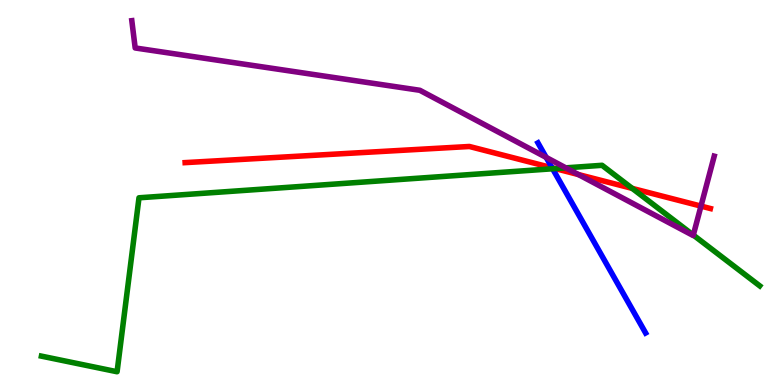[{'lines': ['blue', 'red'], 'intersections': [{'x': 7.12, 'y': 5.64}]}, {'lines': ['green', 'red'], 'intersections': [{'x': 7.16, 'y': 5.62}, {'x': 8.16, 'y': 5.11}]}, {'lines': ['purple', 'red'], 'intersections': [{'x': 7.46, 'y': 5.47}, {'x': 9.04, 'y': 4.65}]}, {'lines': ['blue', 'green'], 'intersections': [{'x': 7.13, 'y': 5.62}]}, {'lines': ['blue', 'purple'], 'intersections': [{'x': 7.05, 'y': 5.91}]}, {'lines': ['green', 'purple'], 'intersections': [{'x': 7.3, 'y': 5.64}, {'x': 8.95, 'y': 3.89}]}]